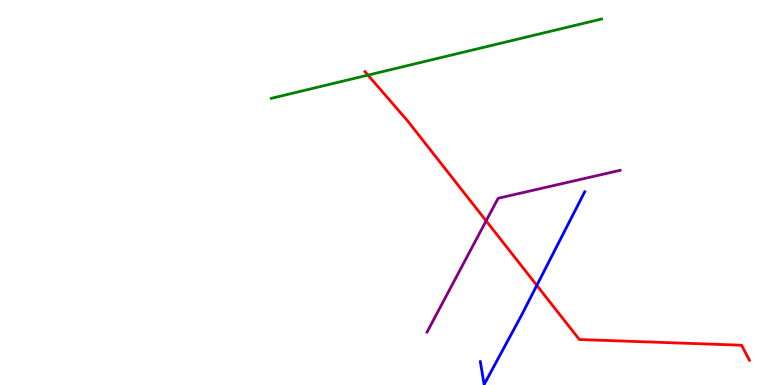[{'lines': ['blue', 'red'], 'intersections': [{'x': 6.93, 'y': 2.59}]}, {'lines': ['green', 'red'], 'intersections': [{'x': 4.75, 'y': 8.05}]}, {'lines': ['purple', 'red'], 'intersections': [{'x': 6.27, 'y': 4.26}]}, {'lines': ['blue', 'green'], 'intersections': []}, {'lines': ['blue', 'purple'], 'intersections': []}, {'lines': ['green', 'purple'], 'intersections': []}]